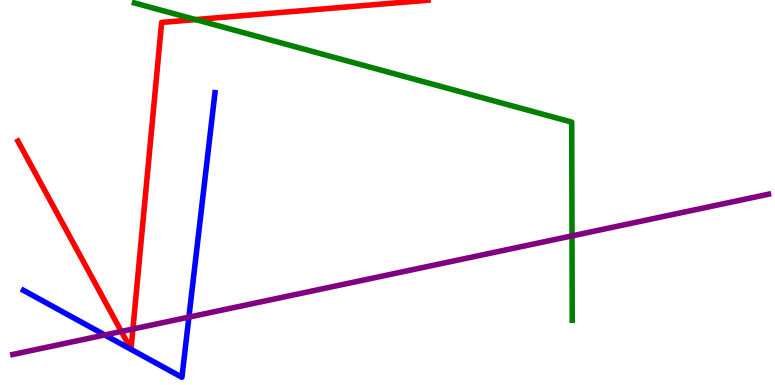[{'lines': ['blue', 'red'], 'intersections': []}, {'lines': ['green', 'red'], 'intersections': [{'x': 2.52, 'y': 9.49}]}, {'lines': ['purple', 'red'], 'intersections': [{'x': 1.57, 'y': 1.39}, {'x': 1.71, 'y': 1.45}]}, {'lines': ['blue', 'green'], 'intersections': []}, {'lines': ['blue', 'purple'], 'intersections': [{'x': 1.35, 'y': 1.3}, {'x': 2.44, 'y': 1.76}]}, {'lines': ['green', 'purple'], 'intersections': [{'x': 7.38, 'y': 3.87}]}]